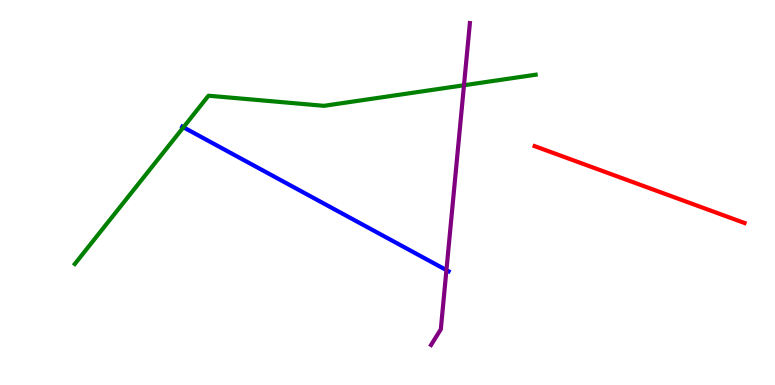[{'lines': ['blue', 'red'], 'intersections': []}, {'lines': ['green', 'red'], 'intersections': []}, {'lines': ['purple', 'red'], 'intersections': []}, {'lines': ['blue', 'green'], 'intersections': [{'x': 2.37, 'y': 6.69}]}, {'lines': ['blue', 'purple'], 'intersections': [{'x': 5.76, 'y': 2.98}]}, {'lines': ['green', 'purple'], 'intersections': [{'x': 5.99, 'y': 7.79}]}]